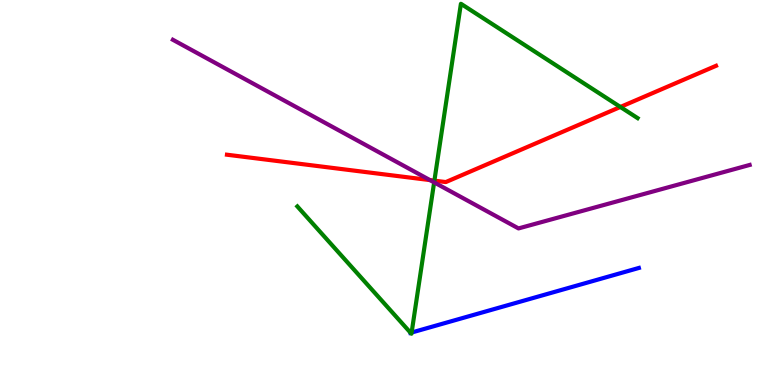[{'lines': ['blue', 'red'], 'intersections': []}, {'lines': ['green', 'red'], 'intersections': [{'x': 5.61, 'y': 5.31}, {'x': 8.0, 'y': 7.22}]}, {'lines': ['purple', 'red'], 'intersections': [{'x': 5.55, 'y': 5.32}]}, {'lines': ['blue', 'green'], 'intersections': [{'x': 5.3, 'y': 1.36}, {'x': 5.31, 'y': 1.36}]}, {'lines': ['blue', 'purple'], 'intersections': []}, {'lines': ['green', 'purple'], 'intersections': [{'x': 5.6, 'y': 5.26}]}]